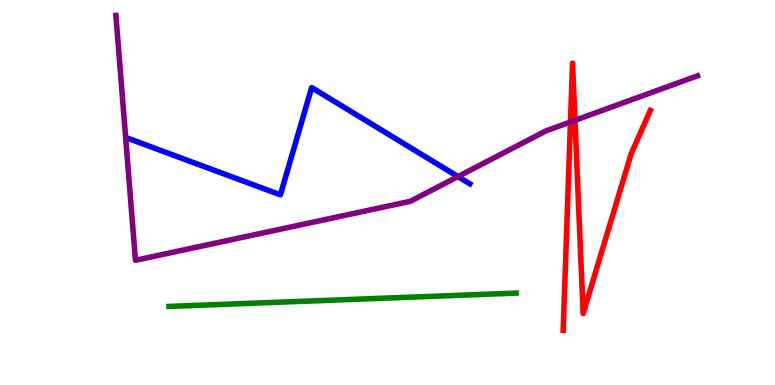[{'lines': ['blue', 'red'], 'intersections': []}, {'lines': ['green', 'red'], 'intersections': []}, {'lines': ['purple', 'red'], 'intersections': [{'x': 7.36, 'y': 6.83}, {'x': 7.42, 'y': 6.87}]}, {'lines': ['blue', 'green'], 'intersections': []}, {'lines': ['blue', 'purple'], 'intersections': [{'x': 5.91, 'y': 5.41}]}, {'lines': ['green', 'purple'], 'intersections': []}]